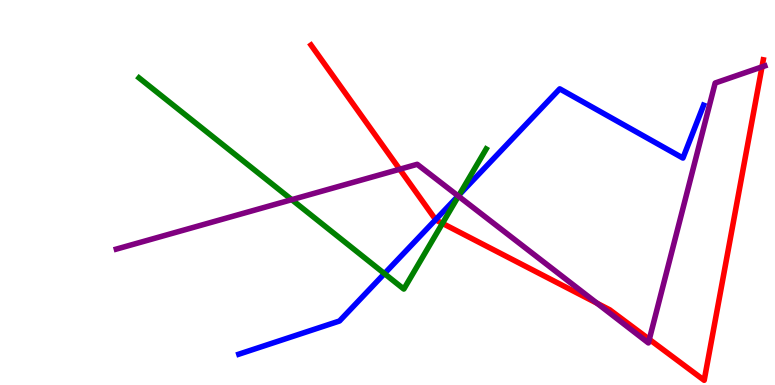[{'lines': ['blue', 'red'], 'intersections': [{'x': 5.62, 'y': 4.29}]}, {'lines': ['green', 'red'], 'intersections': [{'x': 5.71, 'y': 4.2}]}, {'lines': ['purple', 'red'], 'intersections': [{'x': 5.16, 'y': 5.6}, {'x': 7.7, 'y': 2.12}, {'x': 8.38, 'y': 1.19}, {'x': 9.83, 'y': 8.26}]}, {'lines': ['blue', 'green'], 'intersections': [{'x': 4.96, 'y': 2.89}, {'x': 5.93, 'y': 4.94}]}, {'lines': ['blue', 'purple'], 'intersections': [{'x': 5.91, 'y': 4.91}]}, {'lines': ['green', 'purple'], 'intersections': [{'x': 3.76, 'y': 4.81}, {'x': 5.92, 'y': 4.9}]}]